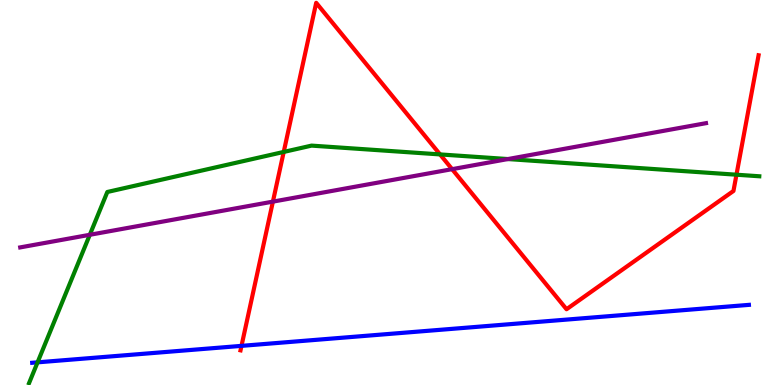[{'lines': ['blue', 'red'], 'intersections': [{'x': 3.12, 'y': 1.02}]}, {'lines': ['green', 'red'], 'intersections': [{'x': 3.66, 'y': 6.05}, {'x': 5.68, 'y': 5.99}, {'x': 9.5, 'y': 5.46}]}, {'lines': ['purple', 'red'], 'intersections': [{'x': 3.52, 'y': 4.76}, {'x': 5.83, 'y': 5.61}]}, {'lines': ['blue', 'green'], 'intersections': [{'x': 0.485, 'y': 0.589}]}, {'lines': ['blue', 'purple'], 'intersections': []}, {'lines': ['green', 'purple'], 'intersections': [{'x': 1.16, 'y': 3.9}, {'x': 6.55, 'y': 5.87}]}]